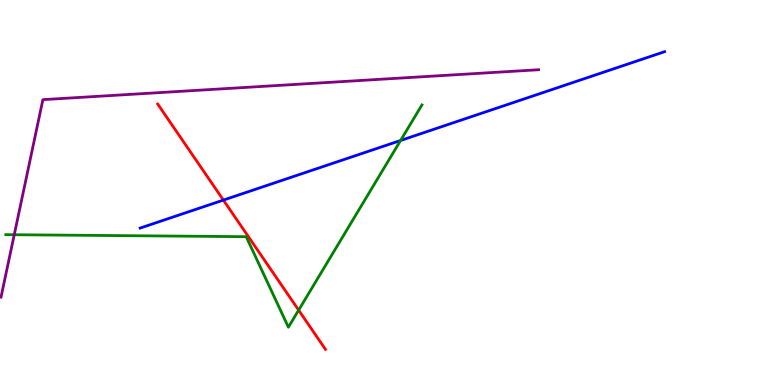[{'lines': ['blue', 'red'], 'intersections': [{'x': 2.88, 'y': 4.8}]}, {'lines': ['green', 'red'], 'intersections': [{'x': 3.85, 'y': 1.94}]}, {'lines': ['purple', 'red'], 'intersections': []}, {'lines': ['blue', 'green'], 'intersections': [{'x': 5.17, 'y': 6.35}]}, {'lines': ['blue', 'purple'], 'intersections': []}, {'lines': ['green', 'purple'], 'intersections': [{'x': 0.184, 'y': 3.9}]}]